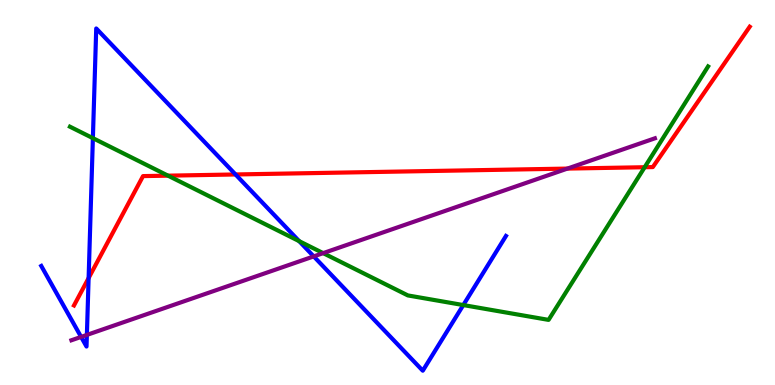[{'lines': ['blue', 'red'], 'intersections': [{'x': 1.14, 'y': 2.78}, {'x': 3.04, 'y': 5.47}]}, {'lines': ['green', 'red'], 'intersections': [{'x': 2.17, 'y': 5.44}, {'x': 8.32, 'y': 5.66}]}, {'lines': ['purple', 'red'], 'intersections': [{'x': 7.32, 'y': 5.62}]}, {'lines': ['blue', 'green'], 'intersections': [{'x': 1.2, 'y': 6.41}, {'x': 3.86, 'y': 3.74}, {'x': 5.98, 'y': 2.08}]}, {'lines': ['blue', 'purple'], 'intersections': [{'x': 1.05, 'y': 1.25}, {'x': 1.12, 'y': 1.3}, {'x': 4.05, 'y': 3.34}]}, {'lines': ['green', 'purple'], 'intersections': [{'x': 4.17, 'y': 3.43}]}]